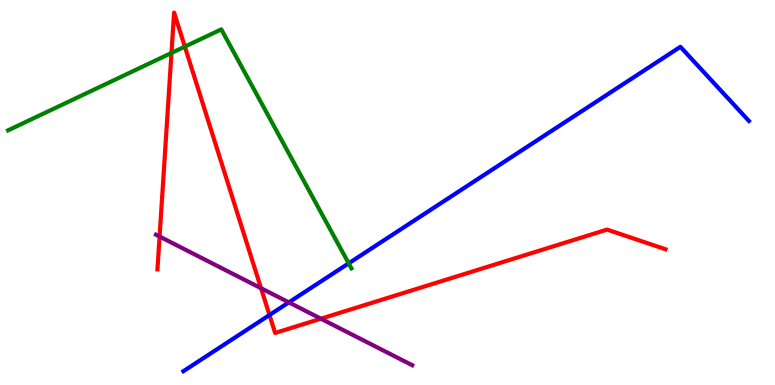[{'lines': ['blue', 'red'], 'intersections': [{'x': 3.48, 'y': 1.82}]}, {'lines': ['green', 'red'], 'intersections': [{'x': 2.21, 'y': 8.62}, {'x': 2.38, 'y': 8.79}]}, {'lines': ['purple', 'red'], 'intersections': [{'x': 2.06, 'y': 3.86}, {'x': 3.37, 'y': 2.51}, {'x': 4.14, 'y': 1.72}]}, {'lines': ['blue', 'green'], 'intersections': [{'x': 4.5, 'y': 3.16}]}, {'lines': ['blue', 'purple'], 'intersections': [{'x': 3.73, 'y': 2.15}]}, {'lines': ['green', 'purple'], 'intersections': []}]